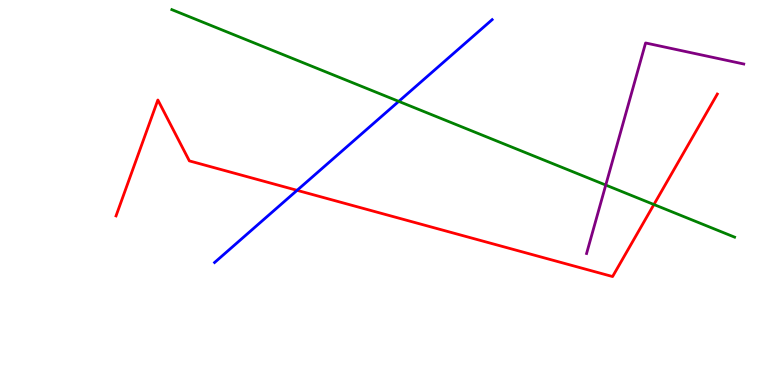[{'lines': ['blue', 'red'], 'intersections': [{'x': 3.83, 'y': 5.06}]}, {'lines': ['green', 'red'], 'intersections': [{'x': 8.44, 'y': 4.69}]}, {'lines': ['purple', 'red'], 'intersections': []}, {'lines': ['blue', 'green'], 'intersections': [{'x': 5.15, 'y': 7.37}]}, {'lines': ['blue', 'purple'], 'intersections': []}, {'lines': ['green', 'purple'], 'intersections': [{'x': 7.82, 'y': 5.19}]}]